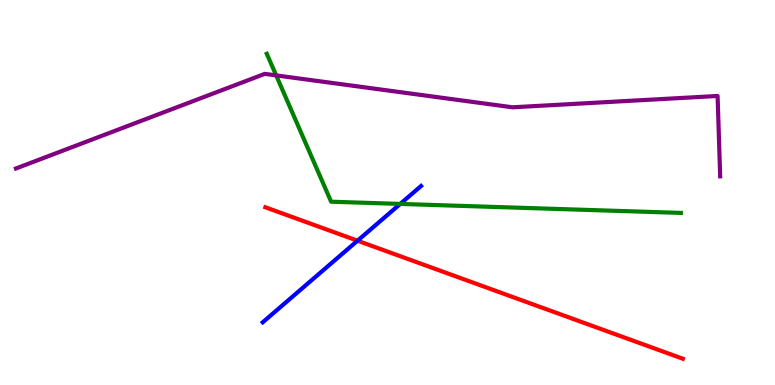[{'lines': ['blue', 'red'], 'intersections': [{'x': 4.61, 'y': 3.75}]}, {'lines': ['green', 'red'], 'intersections': []}, {'lines': ['purple', 'red'], 'intersections': []}, {'lines': ['blue', 'green'], 'intersections': [{'x': 5.16, 'y': 4.7}]}, {'lines': ['blue', 'purple'], 'intersections': []}, {'lines': ['green', 'purple'], 'intersections': [{'x': 3.56, 'y': 8.04}]}]